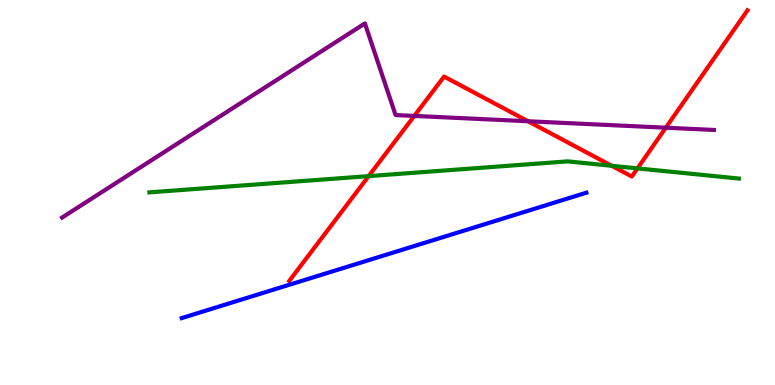[{'lines': ['blue', 'red'], 'intersections': []}, {'lines': ['green', 'red'], 'intersections': [{'x': 4.76, 'y': 5.43}, {'x': 7.89, 'y': 5.69}, {'x': 8.23, 'y': 5.63}]}, {'lines': ['purple', 'red'], 'intersections': [{'x': 5.35, 'y': 6.99}, {'x': 6.81, 'y': 6.85}, {'x': 8.59, 'y': 6.68}]}, {'lines': ['blue', 'green'], 'intersections': []}, {'lines': ['blue', 'purple'], 'intersections': []}, {'lines': ['green', 'purple'], 'intersections': []}]